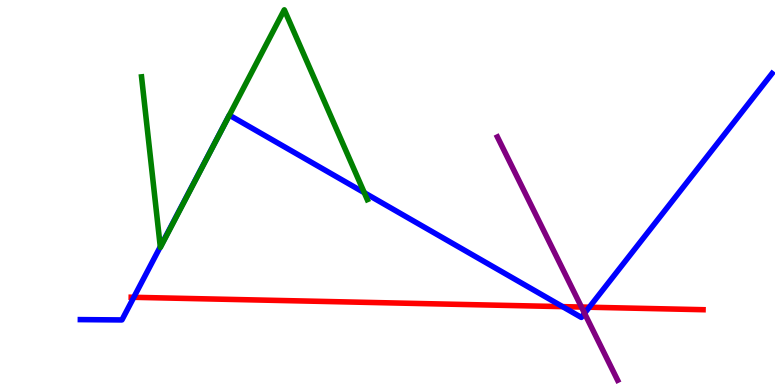[{'lines': ['blue', 'red'], 'intersections': [{'x': 1.73, 'y': 2.28}, {'x': 7.26, 'y': 2.04}, {'x': 7.6, 'y': 2.02}]}, {'lines': ['green', 'red'], 'intersections': []}, {'lines': ['purple', 'red'], 'intersections': [{'x': 7.5, 'y': 2.02}]}, {'lines': ['blue', 'green'], 'intersections': [{'x': 2.07, 'y': 3.59}, {'x': 2.96, 'y': 7.01}, {'x': 4.7, 'y': 4.99}]}, {'lines': ['blue', 'purple'], 'intersections': [{'x': 7.54, 'y': 1.86}]}, {'lines': ['green', 'purple'], 'intersections': []}]